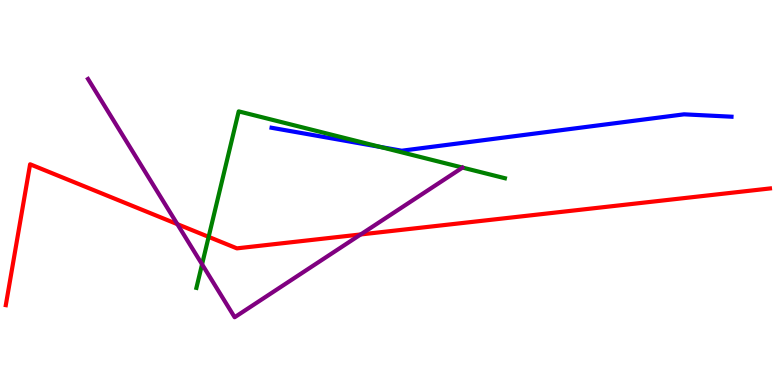[{'lines': ['blue', 'red'], 'intersections': []}, {'lines': ['green', 'red'], 'intersections': [{'x': 2.69, 'y': 3.85}]}, {'lines': ['purple', 'red'], 'intersections': [{'x': 2.29, 'y': 4.18}, {'x': 4.65, 'y': 3.91}]}, {'lines': ['blue', 'green'], 'intersections': [{'x': 4.91, 'y': 6.18}]}, {'lines': ['blue', 'purple'], 'intersections': []}, {'lines': ['green', 'purple'], 'intersections': [{'x': 2.61, 'y': 3.14}]}]